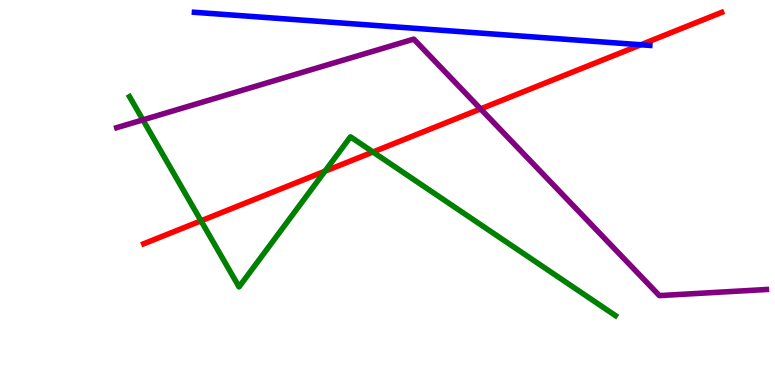[{'lines': ['blue', 'red'], 'intersections': [{'x': 8.27, 'y': 8.84}]}, {'lines': ['green', 'red'], 'intersections': [{'x': 2.59, 'y': 4.26}, {'x': 4.19, 'y': 5.55}, {'x': 4.81, 'y': 6.05}]}, {'lines': ['purple', 'red'], 'intersections': [{'x': 6.2, 'y': 7.17}]}, {'lines': ['blue', 'green'], 'intersections': []}, {'lines': ['blue', 'purple'], 'intersections': []}, {'lines': ['green', 'purple'], 'intersections': [{'x': 1.84, 'y': 6.89}]}]